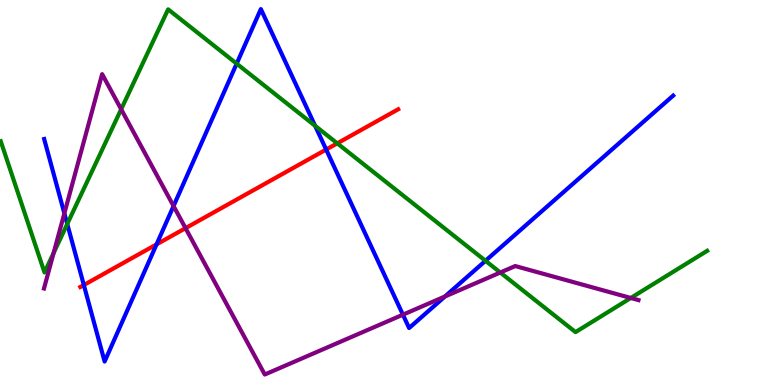[{'lines': ['blue', 'red'], 'intersections': [{'x': 1.08, 'y': 2.6}, {'x': 2.02, 'y': 3.65}, {'x': 4.21, 'y': 6.12}]}, {'lines': ['green', 'red'], 'intersections': [{'x': 4.35, 'y': 6.28}]}, {'lines': ['purple', 'red'], 'intersections': [{'x': 2.39, 'y': 4.07}]}, {'lines': ['blue', 'green'], 'intersections': [{'x': 0.868, 'y': 4.18}, {'x': 3.05, 'y': 8.35}, {'x': 4.07, 'y': 6.73}, {'x': 6.26, 'y': 3.23}]}, {'lines': ['blue', 'purple'], 'intersections': [{'x': 0.831, 'y': 4.46}, {'x': 2.24, 'y': 4.65}, {'x': 5.2, 'y': 1.83}, {'x': 5.74, 'y': 2.3}]}, {'lines': ['green', 'purple'], 'intersections': [{'x': 0.692, 'y': 3.43}, {'x': 1.56, 'y': 7.16}, {'x': 6.46, 'y': 2.92}, {'x': 8.14, 'y': 2.26}]}]